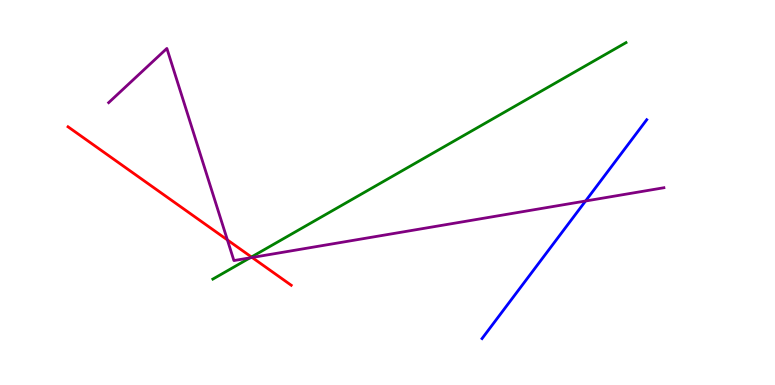[{'lines': ['blue', 'red'], 'intersections': []}, {'lines': ['green', 'red'], 'intersections': [{'x': 3.24, 'y': 3.32}]}, {'lines': ['purple', 'red'], 'intersections': [{'x': 2.93, 'y': 3.77}, {'x': 3.25, 'y': 3.31}]}, {'lines': ['blue', 'green'], 'intersections': []}, {'lines': ['blue', 'purple'], 'intersections': [{'x': 7.56, 'y': 4.78}]}, {'lines': ['green', 'purple'], 'intersections': [{'x': 3.23, 'y': 3.3}]}]